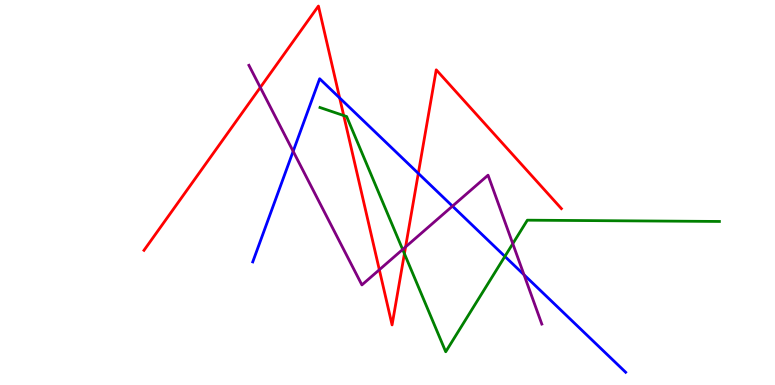[{'lines': ['blue', 'red'], 'intersections': [{'x': 4.38, 'y': 7.46}, {'x': 5.4, 'y': 5.5}]}, {'lines': ['green', 'red'], 'intersections': [{'x': 4.44, 'y': 7.0}, {'x': 5.22, 'y': 3.41}]}, {'lines': ['purple', 'red'], 'intersections': [{'x': 3.36, 'y': 7.73}, {'x': 4.89, 'y': 2.99}, {'x': 5.23, 'y': 3.59}]}, {'lines': ['blue', 'green'], 'intersections': [{'x': 6.51, 'y': 3.34}]}, {'lines': ['blue', 'purple'], 'intersections': [{'x': 3.78, 'y': 6.07}, {'x': 5.84, 'y': 4.65}, {'x': 6.76, 'y': 2.86}]}, {'lines': ['green', 'purple'], 'intersections': [{'x': 5.2, 'y': 3.52}, {'x': 6.62, 'y': 3.67}]}]